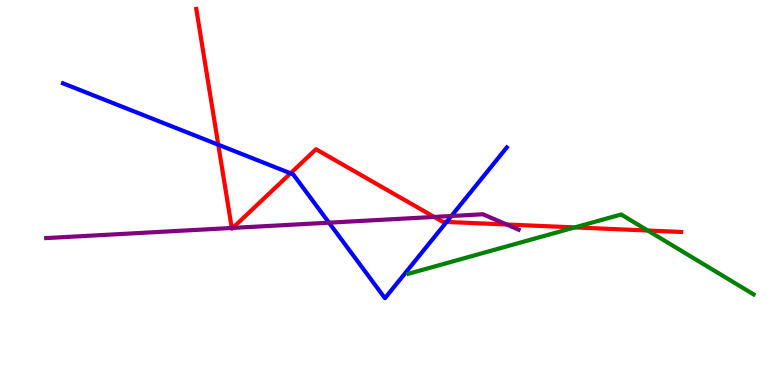[{'lines': ['blue', 'red'], 'intersections': [{'x': 2.82, 'y': 6.24}, {'x': 3.75, 'y': 5.5}, {'x': 5.76, 'y': 4.24}]}, {'lines': ['green', 'red'], 'intersections': [{'x': 7.42, 'y': 4.09}, {'x': 8.36, 'y': 4.01}]}, {'lines': ['purple', 'red'], 'intersections': [{'x': 2.99, 'y': 4.08}, {'x': 3.0, 'y': 4.08}, {'x': 5.6, 'y': 4.37}, {'x': 6.54, 'y': 4.17}]}, {'lines': ['blue', 'green'], 'intersections': []}, {'lines': ['blue', 'purple'], 'intersections': [{'x': 4.24, 'y': 4.22}, {'x': 5.82, 'y': 4.39}]}, {'lines': ['green', 'purple'], 'intersections': []}]